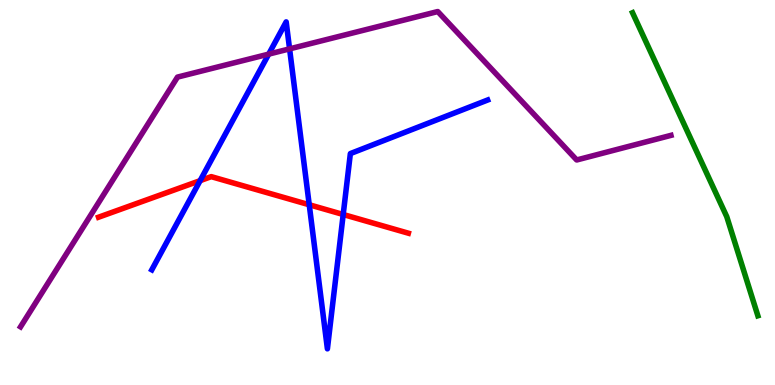[{'lines': ['blue', 'red'], 'intersections': [{'x': 2.58, 'y': 5.31}, {'x': 3.99, 'y': 4.68}, {'x': 4.43, 'y': 4.43}]}, {'lines': ['green', 'red'], 'intersections': []}, {'lines': ['purple', 'red'], 'intersections': []}, {'lines': ['blue', 'green'], 'intersections': []}, {'lines': ['blue', 'purple'], 'intersections': [{'x': 3.47, 'y': 8.59}, {'x': 3.74, 'y': 8.73}]}, {'lines': ['green', 'purple'], 'intersections': []}]